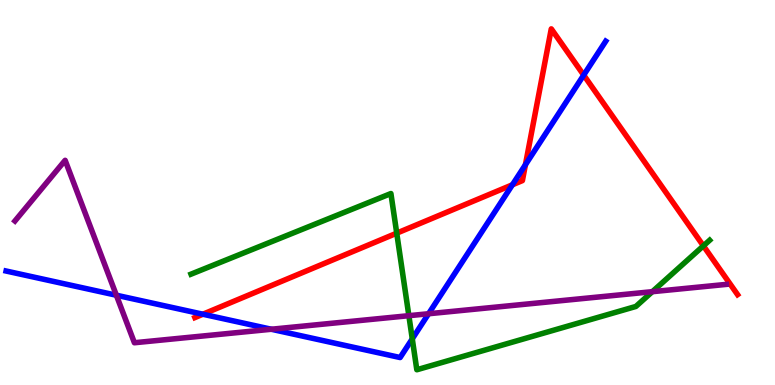[{'lines': ['blue', 'red'], 'intersections': [{'x': 2.62, 'y': 1.84}, {'x': 6.61, 'y': 5.2}, {'x': 6.78, 'y': 5.72}, {'x': 7.53, 'y': 8.05}]}, {'lines': ['green', 'red'], 'intersections': [{'x': 5.12, 'y': 3.94}, {'x': 9.08, 'y': 3.61}]}, {'lines': ['purple', 'red'], 'intersections': []}, {'lines': ['blue', 'green'], 'intersections': [{'x': 5.32, 'y': 1.2}]}, {'lines': ['blue', 'purple'], 'intersections': [{'x': 1.5, 'y': 2.33}, {'x': 3.5, 'y': 1.45}, {'x': 5.53, 'y': 1.85}]}, {'lines': ['green', 'purple'], 'intersections': [{'x': 5.28, 'y': 1.8}, {'x': 8.42, 'y': 2.42}]}]